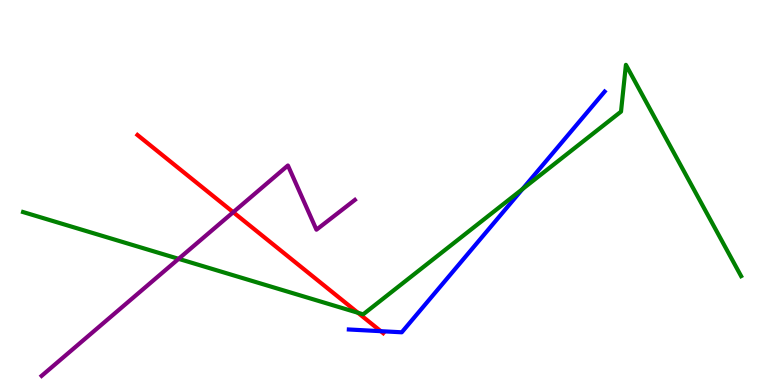[{'lines': ['blue', 'red'], 'intersections': [{'x': 4.91, 'y': 1.4}]}, {'lines': ['green', 'red'], 'intersections': [{'x': 4.62, 'y': 1.88}]}, {'lines': ['purple', 'red'], 'intersections': [{'x': 3.01, 'y': 4.49}]}, {'lines': ['blue', 'green'], 'intersections': [{'x': 6.74, 'y': 5.09}]}, {'lines': ['blue', 'purple'], 'intersections': []}, {'lines': ['green', 'purple'], 'intersections': [{'x': 2.3, 'y': 3.28}]}]